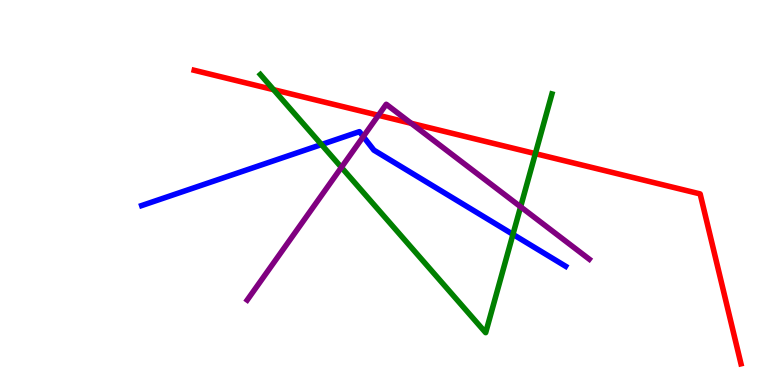[{'lines': ['blue', 'red'], 'intersections': []}, {'lines': ['green', 'red'], 'intersections': [{'x': 3.53, 'y': 7.67}, {'x': 6.91, 'y': 6.01}]}, {'lines': ['purple', 'red'], 'intersections': [{'x': 4.88, 'y': 7.01}, {'x': 5.31, 'y': 6.8}]}, {'lines': ['blue', 'green'], 'intersections': [{'x': 4.15, 'y': 6.25}, {'x': 6.62, 'y': 3.91}]}, {'lines': ['blue', 'purple'], 'intersections': [{'x': 4.69, 'y': 6.45}]}, {'lines': ['green', 'purple'], 'intersections': [{'x': 4.41, 'y': 5.65}, {'x': 6.72, 'y': 4.63}]}]